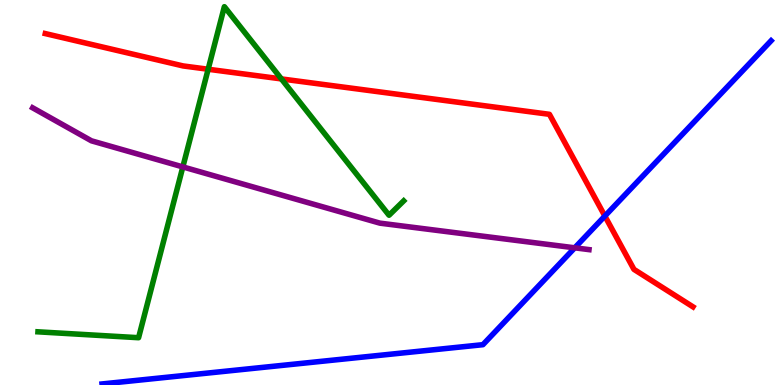[{'lines': ['blue', 'red'], 'intersections': [{'x': 7.8, 'y': 4.39}]}, {'lines': ['green', 'red'], 'intersections': [{'x': 2.69, 'y': 8.2}, {'x': 3.63, 'y': 7.95}]}, {'lines': ['purple', 'red'], 'intersections': []}, {'lines': ['blue', 'green'], 'intersections': []}, {'lines': ['blue', 'purple'], 'intersections': [{'x': 7.42, 'y': 3.56}]}, {'lines': ['green', 'purple'], 'intersections': [{'x': 2.36, 'y': 5.66}]}]